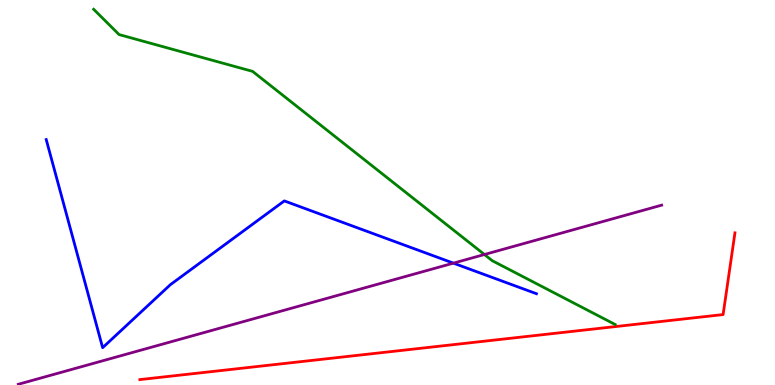[{'lines': ['blue', 'red'], 'intersections': []}, {'lines': ['green', 'red'], 'intersections': []}, {'lines': ['purple', 'red'], 'intersections': []}, {'lines': ['blue', 'green'], 'intersections': []}, {'lines': ['blue', 'purple'], 'intersections': [{'x': 5.85, 'y': 3.17}]}, {'lines': ['green', 'purple'], 'intersections': [{'x': 6.25, 'y': 3.39}]}]